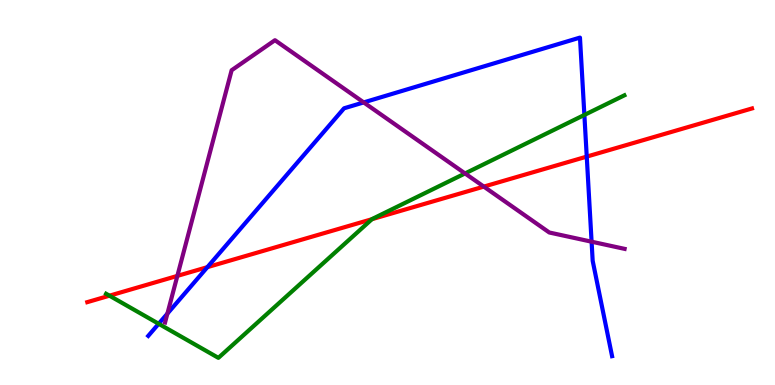[{'lines': ['blue', 'red'], 'intersections': [{'x': 2.68, 'y': 3.06}, {'x': 7.57, 'y': 5.93}]}, {'lines': ['green', 'red'], 'intersections': [{'x': 1.41, 'y': 2.32}, {'x': 4.8, 'y': 4.31}]}, {'lines': ['purple', 'red'], 'intersections': [{'x': 2.29, 'y': 2.83}, {'x': 6.24, 'y': 5.15}]}, {'lines': ['blue', 'green'], 'intersections': [{'x': 2.05, 'y': 1.59}, {'x': 7.54, 'y': 7.01}]}, {'lines': ['blue', 'purple'], 'intersections': [{'x': 2.16, 'y': 1.85}, {'x': 4.69, 'y': 7.34}, {'x': 7.63, 'y': 3.72}]}, {'lines': ['green', 'purple'], 'intersections': [{'x': 6.0, 'y': 5.49}]}]